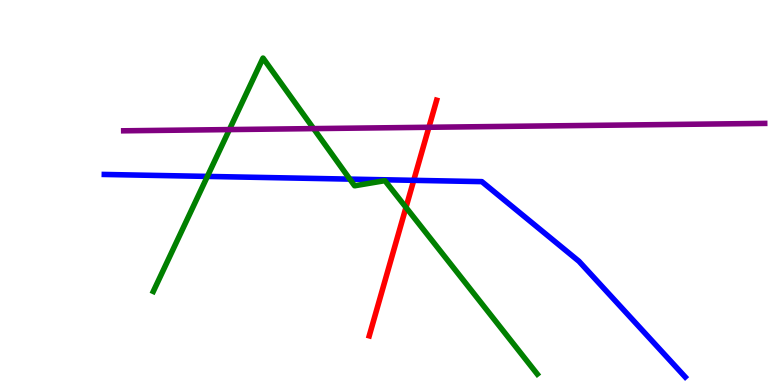[{'lines': ['blue', 'red'], 'intersections': [{'x': 5.34, 'y': 5.32}]}, {'lines': ['green', 'red'], 'intersections': [{'x': 5.24, 'y': 4.61}]}, {'lines': ['purple', 'red'], 'intersections': [{'x': 5.53, 'y': 6.69}]}, {'lines': ['blue', 'green'], 'intersections': [{'x': 2.68, 'y': 5.42}, {'x': 4.51, 'y': 5.35}]}, {'lines': ['blue', 'purple'], 'intersections': []}, {'lines': ['green', 'purple'], 'intersections': [{'x': 2.96, 'y': 6.63}, {'x': 4.05, 'y': 6.66}]}]